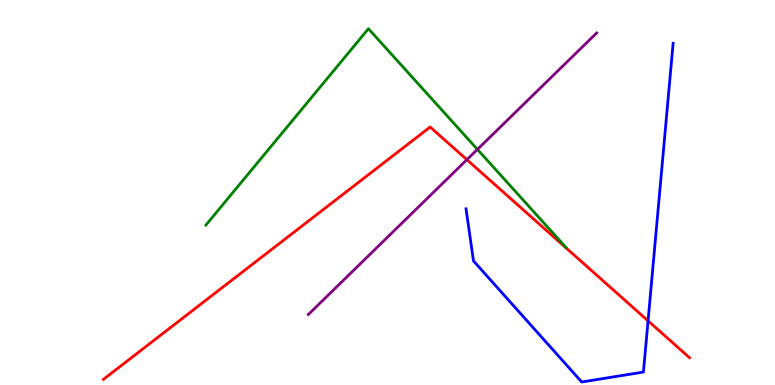[{'lines': ['blue', 'red'], 'intersections': [{'x': 8.36, 'y': 1.67}]}, {'lines': ['green', 'red'], 'intersections': []}, {'lines': ['purple', 'red'], 'intersections': [{'x': 6.02, 'y': 5.85}]}, {'lines': ['blue', 'green'], 'intersections': []}, {'lines': ['blue', 'purple'], 'intersections': []}, {'lines': ['green', 'purple'], 'intersections': [{'x': 6.16, 'y': 6.12}]}]